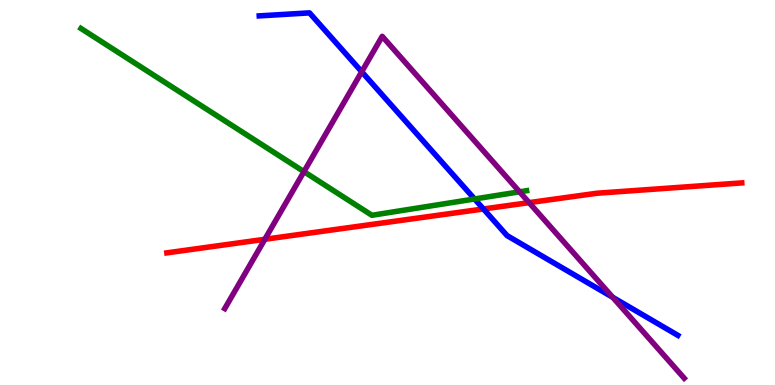[{'lines': ['blue', 'red'], 'intersections': [{'x': 6.24, 'y': 4.57}]}, {'lines': ['green', 'red'], 'intersections': []}, {'lines': ['purple', 'red'], 'intersections': [{'x': 3.42, 'y': 3.78}, {'x': 6.83, 'y': 4.74}]}, {'lines': ['blue', 'green'], 'intersections': [{'x': 6.12, 'y': 4.83}]}, {'lines': ['blue', 'purple'], 'intersections': [{'x': 4.67, 'y': 8.14}, {'x': 7.91, 'y': 2.28}]}, {'lines': ['green', 'purple'], 'intersections': [{'x': 3.92, 'y': 5.54}, {'x': 6.7, 'y': 5.02}]}]